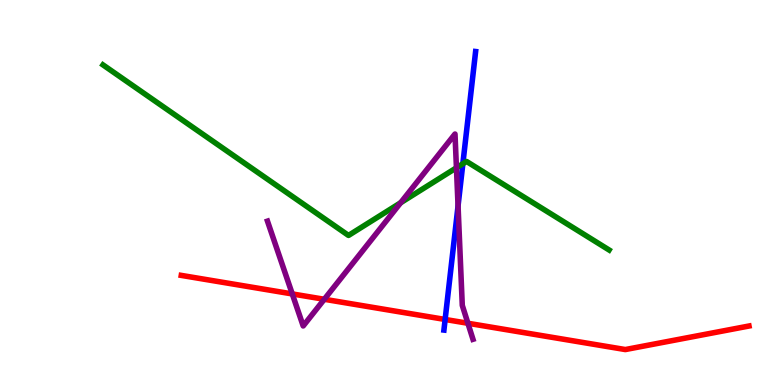[{'lines': ['blue', 'red'], 'intersections': [{'x': 5.74, 'y': 1.7}]}, {'lines': ['green', 'red'], 'intersections': []}, {'lines': ['purple', 'red'], 'intersections': [{'x': 3.77, 'y': 2.37}, {'x': 4.18, 'y': 2.23}, {'x': 6.04, 'y': 1.6}]}, {'lines': ['blue', 'green'], 'intersections': [{'x': 5.97, 'y': 5.75}]}, {'lines': ['blue', 'purple'], 'intersections': [{'x': 5.91, 'y': 4.65}]}, {'lines': ['green', 'purple'], 'intersections': [{'x': 5.17, 'y': 4.73}, {'x': 5.89, 'y': 5.64}]}]